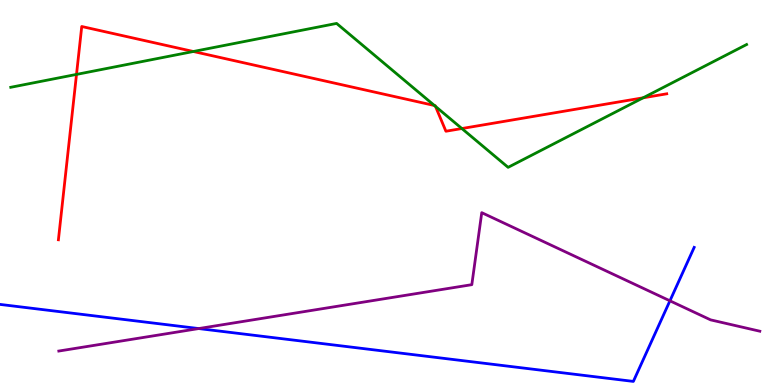[{'lines': ['blue', 'red'], 'intersections': []}, {'lines': ['green', 'red'], 'intersections': [{'x': 0.987, 'y': 8.07}, {'x': 2.49, 'y': 8.66}, {'x': 5.61, 'y': 7.26}, {'x': 5.62, 'y': 7.24}, {'x': 5.96, 'y': 6.66}, {'x': 8.3, 'y': 7.46}]}, {'lines': ['purple', 'red'], 'intersections': []}, {'lines': ['blue', 'green'], 'intersections': []}, {'lines': ['blue', 'purple'], 'intersections': [{'x': 2.56, 'y': 1.47}, {'x': 8.64, 'y': 2.19}]}, {'lines': ['green', 'purple'], 'intersections': []}]